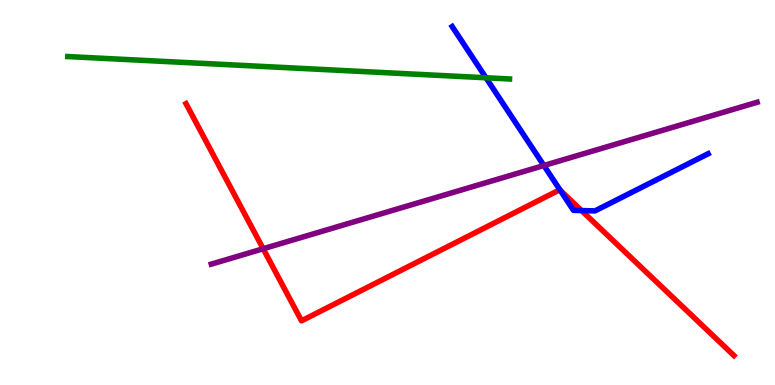[{'lines': ['blue', 'red'], 'intersections': [{'x': 7.23, 'y': 5.06}, {'x': 7.5, 'y': 4.53}]}, {'lines': ['green', 'red'], 'intersections': []}, {'lines': ['purple', 'red'], 'intersections': [{'x': 3.4, 'y': 3.54}]}, {'lines': ['blue', 'green'], 'intersections': [{'x': 6.27, 'y': 7.98}]}, {'lines': ['blue', 'purple'], 'intersections': [{'x': 7.02, 'y': 5.7}]}, {'lines': ['green', 'purple'], 'intersections': []}]